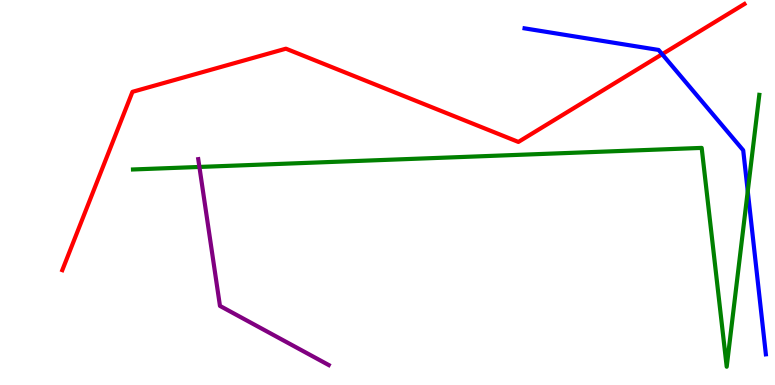[{'lines': ['blue', 'red'], 'intersections': [{'x': 8.54, 'y': 8.59}]}, {'lines': ['green', 'red'], 'intersections': []}, {'lines': ['purple', 'red'], 'intersections': []}, {'lines': ['blue', 'green'], 'intersections': [{'x': 9.65, 'y': 5.03}]}, {'lines': ['blue', 'purple'], 'intersections': []}, {'lines': ['green', 'purple'], 'intersections': [{'x': 2.57, 'y': 5.66}]}]